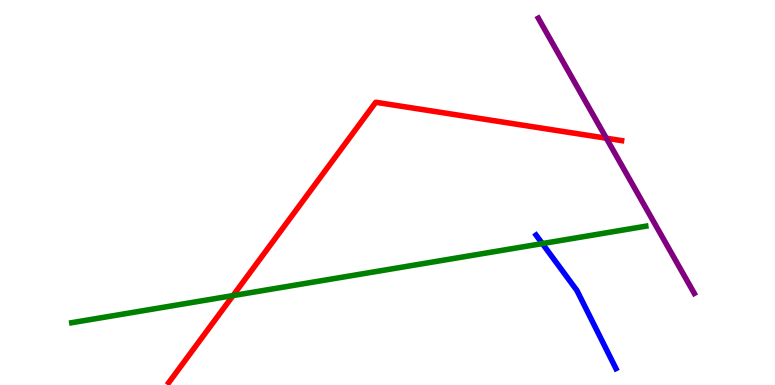[{'lines': ['blue', 'red'], 'intersections': []}, {'lines': ['green', 'red'], 'intersections': [{'x': 3.01, 'y': 2.32}]}, {'lines': ['purple', 'red'], 'intersections': [{'x': 7.82, 'y': 6.41}]}, {'lines': ['blue', 'green'], 'intersections': [{'x': 7.0, 'y': 3.67}]}, {'lines': ['blue', 'purple'], 'intersections': []}, {'lines': ['green', 'purple'], 'intersections': []}]